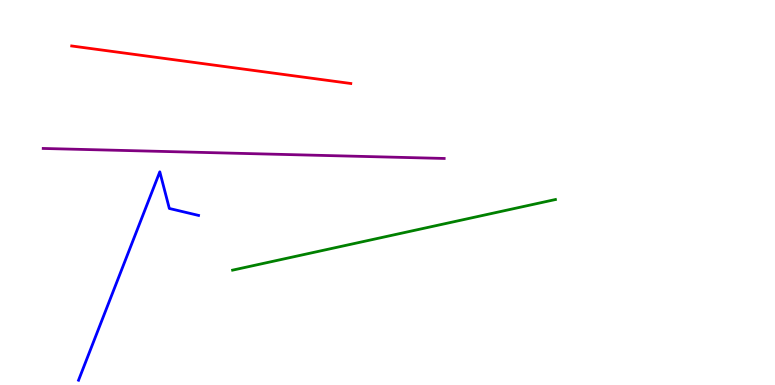[{'lines': ['blue', 'red'], 'intersections': []}, {'lines': ['green', 'red'], 'intersections': []}, {'lines': ['purple', 'red'], 'intersections': []}, {'lines': ['blue', 'green'], 'intersections': []}, {'lines': ['blue', 'purple'], 'intersections': []}, {'lines': ['green', 'purple'], 'intersections': []}]